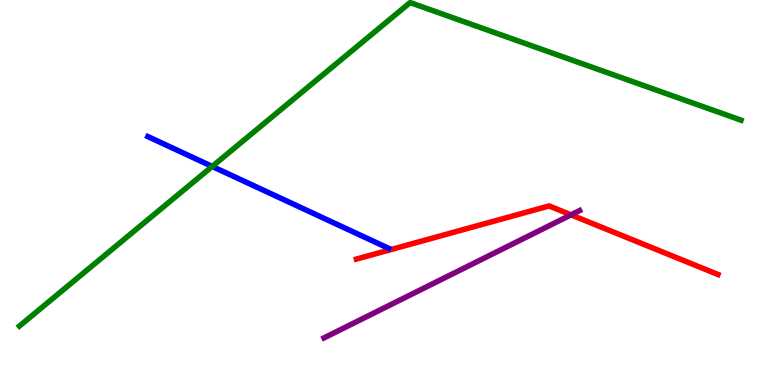[{'lines': ['blue', 'red'], 'intersections': []}, {'lines': ['green', 'red'], 'intersections': []}, {'lines': ['purple', 'red'], 'intersections': [{'x': 7.37, 'y': 4.42}]}, {'lines': ['blue', 'green'], 'intersections': [{'x': 2.74, 'y': 5.68}]}, {'lines': ['blue', 'purple'], 'intersections': []}, {'lines': ['green', 'purple'], 'intersections': []}]